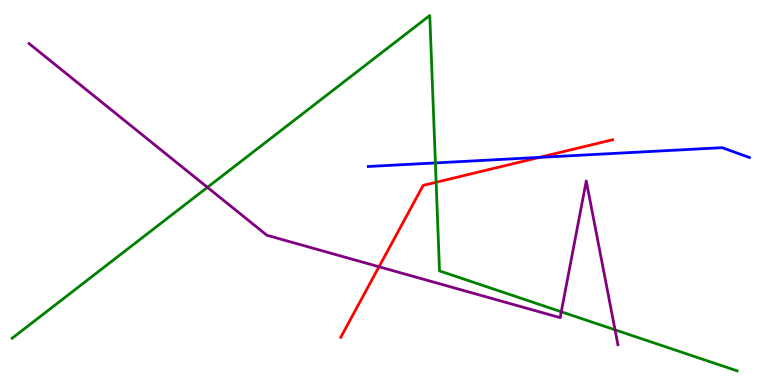[{'lines': ['blue', 'red'], 'intersections': [{'x': 6.96, 'y': 5.91}]}, {'lines': ['green', 'red'], 'intersections': [{'x': 5.63, 'y': 5.27}]}, {'lines': ['purple', 'red'], 'intersections': [{'x': 4.89, 'y': 3.07}]}, {'lines': ['blue', 'green'], 'intersections': [{'x': 5.62, 'y': 5.77}]}, {'lines': ['blue', 'purple'], 'intersections': []}, {'lines': ['green', 'purple'], 'intersections': [{'x': 2.68, 'y': 5.13}, {'x': 7.24, 'y': 1.9}, {'x': 7.94, 'y': 1.43}]}]